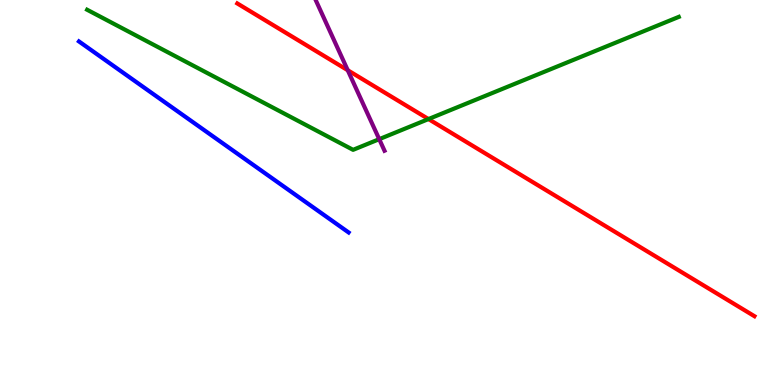[{'lines': ['blue', 'red'], 'intersections': []}, {'lines': ['green', 'red'], 'intersections': [{'x': 5.53, 'y': 6.91}]}, {'lines': ['purple', 'red'], 'intersections': [{'x': 4.49, 'y': 8.18}]}, {'lines': ['blue', 'green'], 'intersections': []}, {'lines': ['blue', 'purple'], 'intersections': []}, {'lines': ['green', 'purple'], 'intersections': [{'x': 4.89, 'y': 6.39}]}]